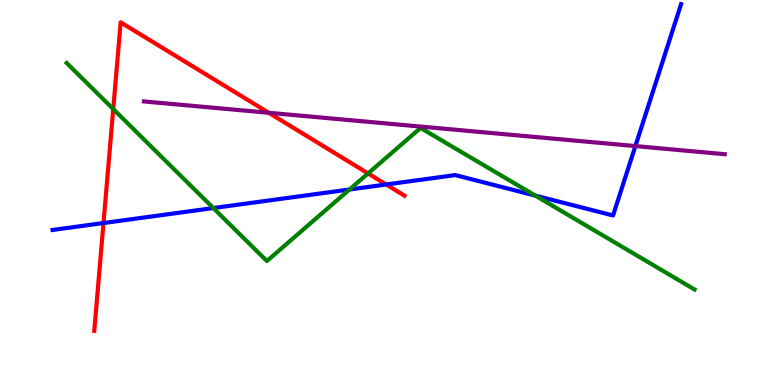[{'lines': ['blue', 'red'], 'intersections': [{'x': 1.34, 'y': 4.21}, {'x': 4.98, 'y': 5.21}]}, {'lines': ['green', 'red'], 'intersections': [{'x': 1.46, 'y': 7.17}, {'x': 4.75, 'y': 5.5}]}, {'lines': ['purple', 'red'], 'intersections': [{'x': 3.47, 'y': 7.07}]}, {'lines': ['blue', 'green'], 'intersections': [{'x': 2.75, 'y': 4.6}, {'x': 4.51, 'y': 5.08}, {'x': 6.91, 'y': 4.92}]}, {'lines': ['blue', 'purple'], 'intersections': [{'x': 8.2, 'y': 6.21}]}, {'lines': ['green', 'purple'], 'intersections': []}]